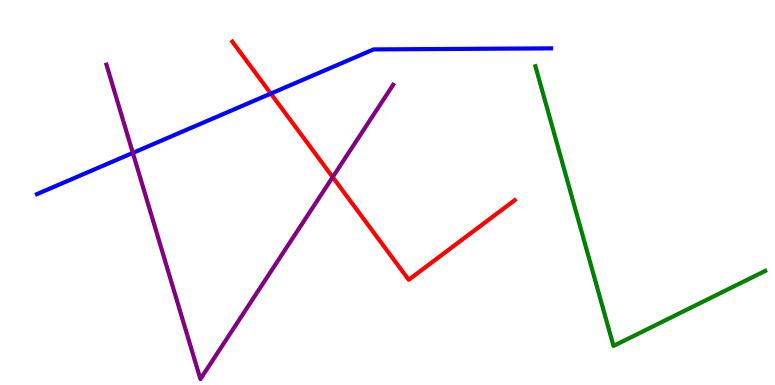[{'lines': ['blue', 'red'], 'intersections': [{'x': 3.49, 'y': 7.57}]}, {'lines': ['green', 'red'], 'intersections': []}, {'lines': ['purple', 'red'], 'intersections': [{'x': 4.29, 'y': 5.4}]}, {'lines': ['blue', 'green'], 'intersections': []}, {'lines': ['blue', 'purple'], 'intersections': [{'x': 1.71, 'y': 6.03}]}, {'lines': ['green', 'purple'], 'intersections': []}]